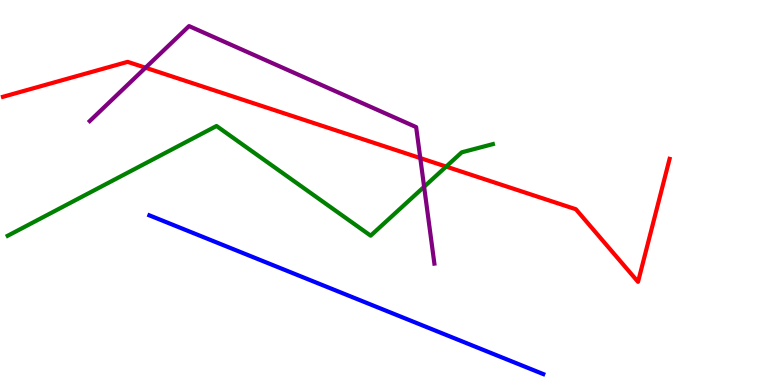[{'lines': ['blue', 'red'], 'intersections': []}, {'lines': ['green', 'red'], 'intersections': [{'x': 5.76, 'y': 5.67}]}, {'lines': ['purple', 'red'], 'intersections': [{'x': 1.88, 'y': 8.24}, {'x': 5.42, 'y': 5.89}]}, {'lines': ['blue', 'green'], 'intersections': []}, {'lines': ['blue', 'purple'], 'intersections': []}, {'lines': ['green', 'purple'], 'intersections': [{'x': 5.47, 'y': 5.15}]}]